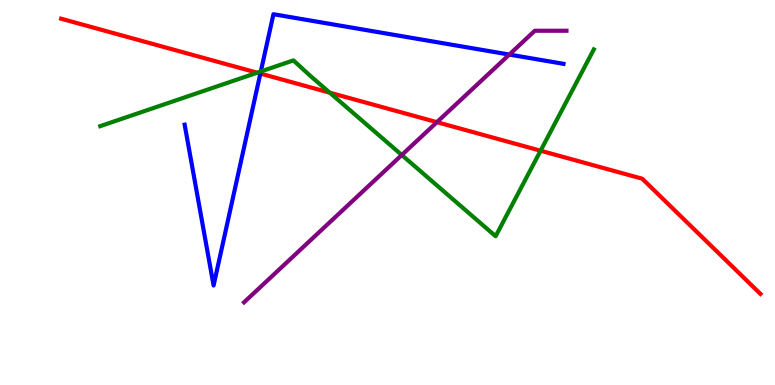[{'lines': ['blue', 'red'], 'intersections': [{'x': 3.36, 'y': 8.09}]}, {'lines': ['green', 'red'], 'intersections': [{'x': 3.32, 'y': 8.11}, {'x': 4.25, 'y': 7.59}, {'x': 6.98, 'y': 6.09}]}, {'lines': ['purple', 'red'], 'intersections': [{'x': 5.64, 'y': 6.83}]}, {'lines': ['blue', 'green'], 'intersections': [{'x': 3.37, 'y': 8.14}]}, {'lines': ['blue', 'purple'], 'intersections': [{'x': 6.57, 'y': 8.58}]}, {'lines': ['green', 'purple'], 'intersections': [{'x': 5.18, 'y': 5.97}]}]